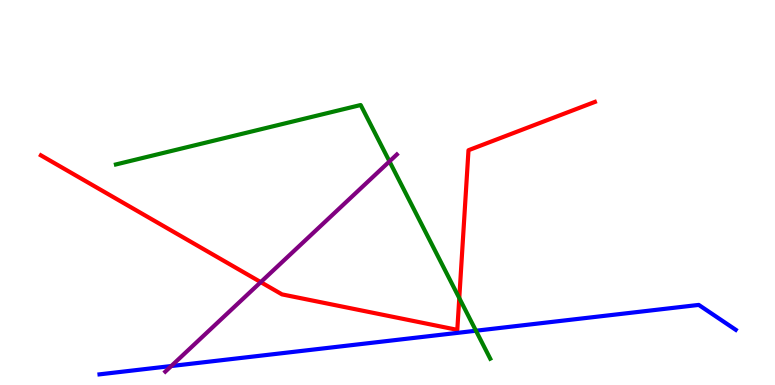[{'lines': ['blue', 'red'], 'intersections': []}, {'lines': ['green', 'red'], 'intersections': [{'x': 5.93, 'y': 2.26}]}, {'lines': ['purple', 'red'], 'intersections': [{'x': 3.36, 'y': 2.67}]}, {'lines': ['blue', 'green'], 'intersections': [{'x': 6.14, 'y': 1.41}]}, {'lines': ['blue', 'purple'], 'intersections': [{'x': 2.21, 'y': 0.493}]}, {'lines': ['green', 'purple'], 'intersections': [{'x': 5.03, 'y': 5.81}]}]